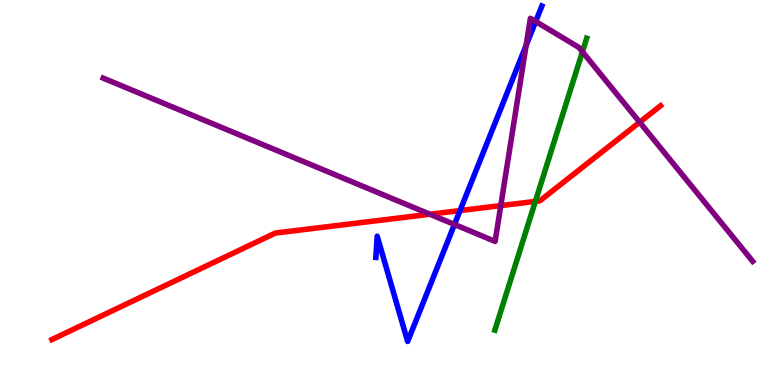[{'lines': ['blue', 'red'], 'intersections': [{'x': 5.94, 'y': 4.53}]}, {'lines': ['green', 'red'], 'intersections': [{'x': 6.91, 'y': 4.77}]}, {'lines': ['purple', 'red'], 'intersections': [{'x': 5.55, 'y': 4.44}, {'x': 6.46, 'y': 4.66}, {'x': 8.25, 'y': 6.83}]}, {'lines': ['blue', 'green'], 'intersections': []}, {'lines': ['blue', 'purple'], 'intersections': [{'x': 5.86, 'y': 4.17}, {'x': 6.79, 'y': 8.82}, {'x': 6.91, 'y': 9.44}]}, {'lines': ['green', 'purple'], 'intersections': [{'x': 7.52, 'y': 8.65}]}]